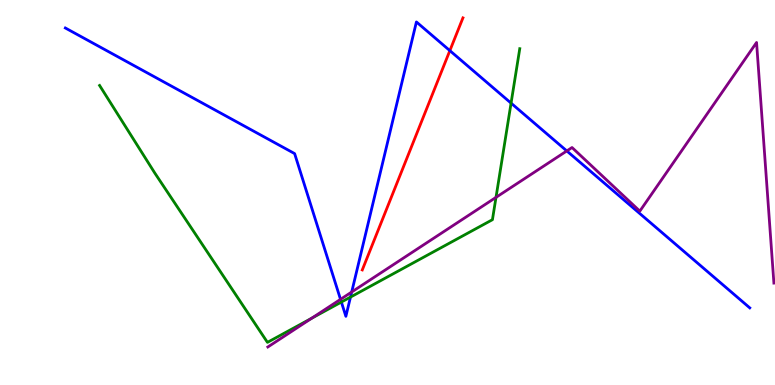[{'lines': ['blue', 'red'], 'intersections': [{'x': 5.8, 'y': 8.68}]}, {'lines': ['green', 'red'], 'intersections': []}, {'lines': ['purple', 'red'], 'intersections': []}, {'lines': ['blue', 'green'], 'intersections': [{'x': 4.4, 'y': 2.15}, {'x': 4.52, 'y': 2.28}, {'x': 6.59, 'y': 7.32}]}, {'lines': ['blue', 'purple'], 'intersections': [{'x': 4.39, 'y': 2.23}, {'x': 4.54, 'y': 2.42}, {'x': 7.31, 'y': 6.08}]}, {'lines': ['green', 'purple'], 'intersections': [{'x': 4.02, 'y': 1.73}, {'x': 6.4, 'y': 4.87}]}]